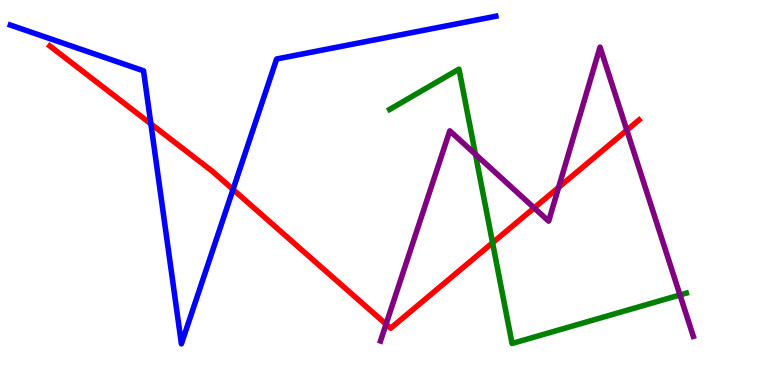[{'lines': ['blue', 'red'], 'intersections': [{'x': 1.95, 'y': 6.78}, {'x': 3.01, 'y': 5.08}]}, {'lines': ['green', 'red'], 'intersections': [{'x': 6.36, 'y': 3.69}]}, {'lines': ['purple', 'red'], 'intersections': [{'x': 4.98, 'y': 1.58}, {'x': 6.89, 'y': 4.6}, {'x': 7.21, 'y': 5.13}, {'x': 8.09, 'y': 6.62}]}, {'lines': ['blue', 'green'], 'intersections': []}, {'lines': ['blue', 'purple'], 'intersections': []}, {'lines': ['green', 'purple'], 'intersections': [{'x': 6.13, 'y': 5.99}, {'x': 8.77, 'y': 2.34}]}]